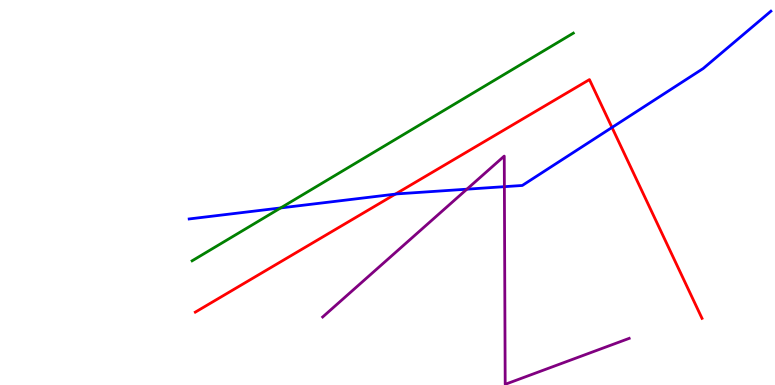[{'lines': ['blue', 'red'], 'intersections': [{'x': 5.1, 'y': 4.96}, {'x': 7.9, 'y': 6.69}]}, {'lines': ['green', 'red'], 'intersections': []}, {'lines': ['purple', 'red'], 'intersections': []}, {'lines': ['blue', 'green'], 'intersections': [{'x': 3.62, 'y': 4.6}]}, {'lines': ['blue', 'purple'], 'intersections': [{'x': 6.02, 'y': 5.09}, {'x': 6.51, 'y': 5.15}]}, {'lines': ['green', 'purple'], 'intersections': []}]